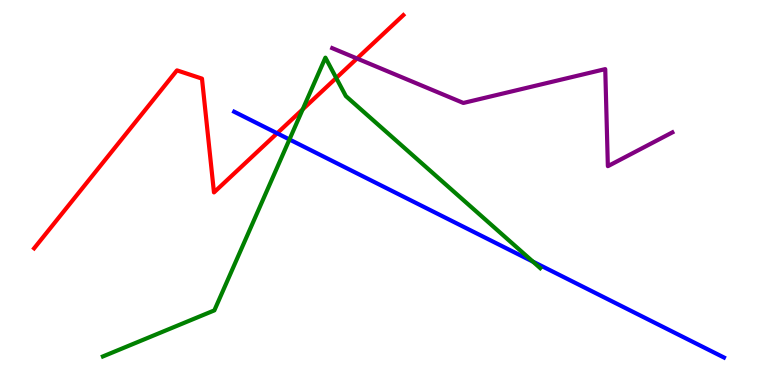[{'lines': ['blue', 'red'], 'intersections': [{'x': 3.58, 'y': 6.54}]}, {'lines': ['green', 'red'], 'intersections': [{'x': 3.91, 'y': 7.16}, {'x': 4.34, 'y': 7.97}]}, {'lines': ['purple', 'red'], 'intersections': [{'x': 4.61, 'y': 8.48}]}, {'lines': ['blue', 'green'], 'intersections': [{'x': 3.73, 'y': 6.38}, {'x': 6.88, 'y': 3.2}]}, {'lines': ['blue', 'purple'], 'intersections': []}, {'lines': ['green', 'purple'], 'intersections': []}]